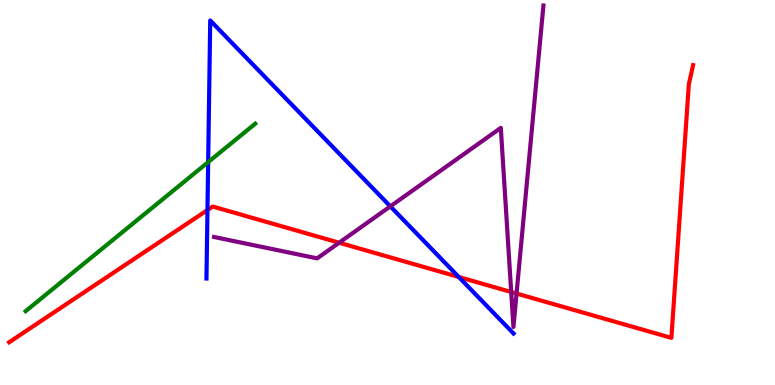[{'lines': ['blue', 'red'], 'intersections': [{'x': 2.68, 'y': 4.54}, {'x': 5.92, 'y': 2.81}]}, {'lines': ['green', 'red'], 'intersections': []}, {'lines': ['purple', 'red'], 'intersections': [{'x': 4.38, 'y': 3.7}, {'x': 6.6, 'y': 2.42}, {'x': 6.67, 'y': 2.38}]}, {'lines': ['blue', 'green'], 'intersections': [{'x': 2.69, 'y': 5.79}]}, {'lines': ['blue', 'purple'], 'intersections': [{'x': 5.04, 'y': 4.64}]}, {'lines': ['green', 'purple'], 'intersections': []}]